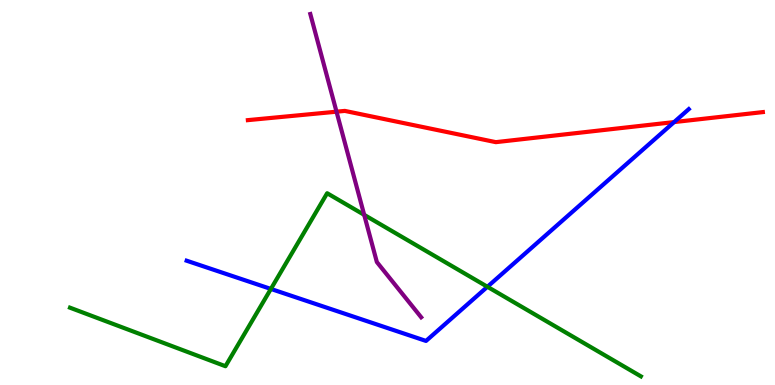[{'lines': ['blue', 'red'], 'intersections': [{'x': 8.7, 'y': 6.83}]}, {'lines': ['green', 'red'], 'intersections': []}, {'lines': ['purple', 'red'], 'intersections': [{'x': 4.34, 'y': 7.1}]}, {'lines': ['blue', 'green'], 'intersections': [{'x': 3.5, 'y': 2.5}, {'x': 6.29, 'y': 2.55}]}, {'lines': ['blue', 'purple'], 'intersections': []}, {'lines': ['green', 'purple'], 'intersections': [{'x': 4.7, 'y': 4.42}]}]